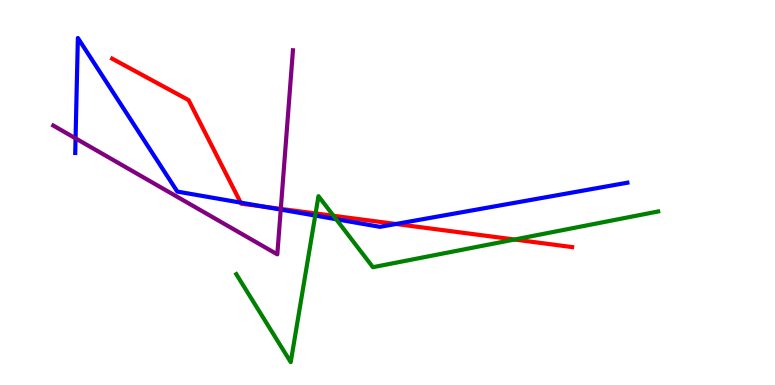[{'lines': ['blue', 'red'], 'intersections': [{'x': 3.11, 'y': 4.74}, {'x': 3.41, 'y': 4.63}, {'x': 5.11, 'y': 4.18}]}, {'lines': ['green', 'red'], 'intersections': [{'x': 4.07, 'y': 4.46}, {'x': 4.3, 'y': 4.39}, {'x': 6.64, 'y': 3.78}]}, {'lines': ['purple', 'red'], 'intersections': [{'x': 3.62, 'y': 4.57}]}, {'lines': ['blue', 'green'], 'intersections': [{'x': 4.07, 'y': 4.4}, {'x': 4.34, 'y': 4.31}]}, {'lines': ['blue', 'purple'], 'intersections': [{'x': 0.975, 'y': 6.41}, {'x': 3.62, 'y': 4.56}]}, {'lines': ['green', 'purple'], 'intersections': []}]